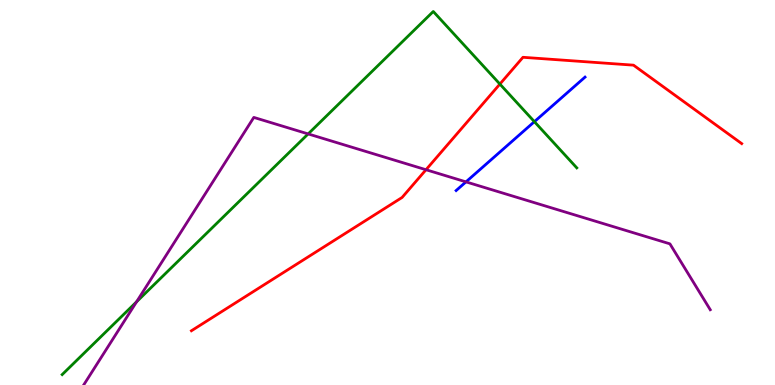[{'lines': ['blue', 'red'], 'intersections': []}, {'lines': ['green', 'red'], 'intersections': [{'x': 6.45, 'y': 7.82}]}, {'lines': ['purple', 'red'], 'intersections': [{'x': 5.5, 'y': 5.59}]}, {'lines': ['blue', 'green'], 'intersections': [{'x': 6.9, 'y': 6.84}]}, {'lines': ['blue', 'purple'], 'intersections': [{'x': 6.01, 'y': 5.28}]}, {'lines': ['green', 'purple'], 'intersections': [{'x': 1.76, 'y': 2.16}, {'x': 3.98, 'y': 6.52}]}]